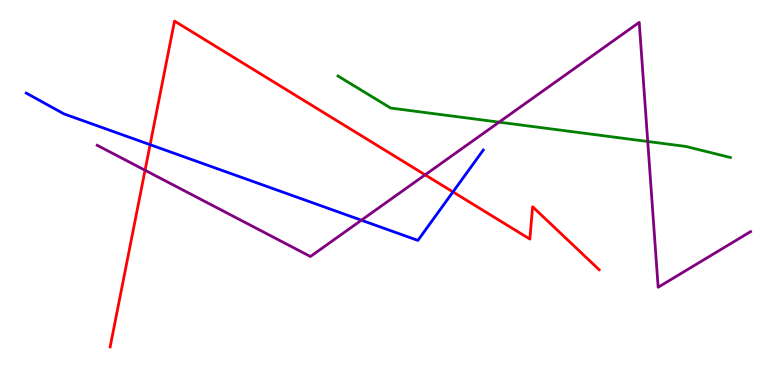[{'lines': ['blue', 'red'], 'intersections': [{'x': 1.94, 'y': 6.24}, {'x': 5.84, 'y': 5.02}]}, {'lines': ['green', 'red'], 'intersections': []}, {'lines': ['purple', 'red'], 'intersections': [{'x': 1.87, 'y': 5.58}, {'x': 5.49, 'y': 5.46}]}, {'lines': ['blue', 'green'], 'intersections': []}, {'lines': ['blue', 'purple'], 'intersections': [{'x': 4.66, 'y': 4.28}]}, {'lines': ['green', 'purple'], 'intersections': [{'x': 6.44, 'y': 6.83}, {'x': 8.36, 'y': 6.32}]}]